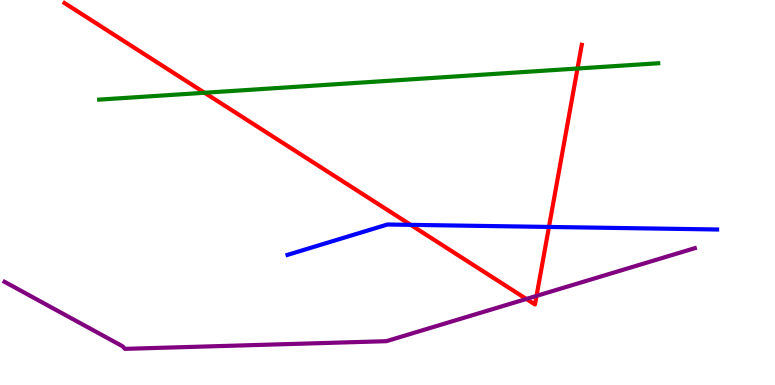[{'lines': ['blue', 'red'], 'intersections': [{'x': 5.3, 'y': 4.16}, {'x': 7.08, 'y': 4.11}]}, {'lines': ['green', 'red'], 'intersections': [{'x': 2.64, 'y': 7.59}, {'x': 7.45, 'y': 8.22}]}, {'lines': ['purple', 'red'], 'intersections': [{'x': 6.79, 'y': 2.23}, {'x': 6.92, 'y': 2.31}]}, {'lines': ['blue', 'green'], 'intersections': []}, {'lines': ['blue', 'purple'], 'intersections': []}, {'lines': ['green', 'purple'], 'intersections': []}]